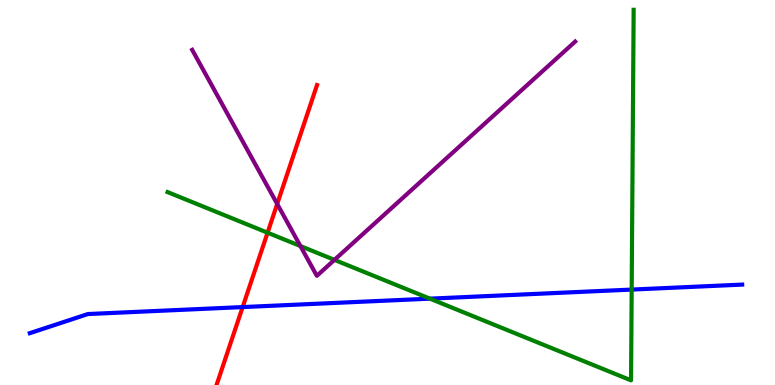[{'lines': ['blue', 'red'], 'intersections': [{'x': 3.13, 'y': 2.02}]}, {'lines': ['green', 'red'], 'intersections': [{'x': 3.45, 'y': 3.96}]}, {'lines': ['purple', 'red'], 'intersections': [{'x': 3.58, 'y': 4.7}]}, {'lines': ['blue', 'green'], 'intersections': [{'x': 5.55, 'y': 2.24}, {'x': 8.15, 'y': 2.48}]}, {'lines': ['blue', 'purple'], 'intersections': []}, {'lines': ['green', 'purple'], 'intersections': [{'x': 3.88, 'y': 3.61}, {'x': 4.32, 'y': 3.25}]}]